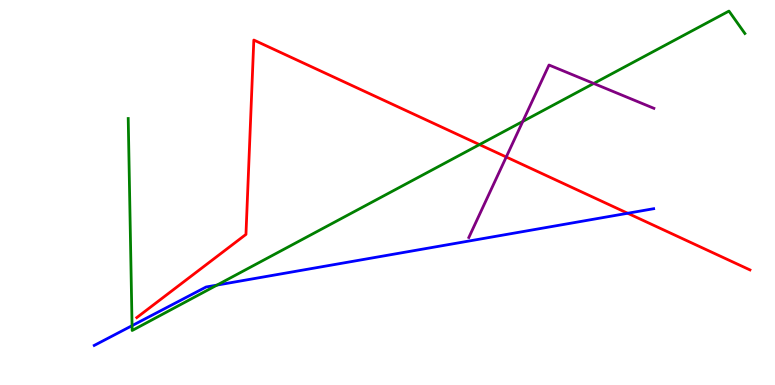[{'lines': ['blue', 'red'], 'intersections': [{'x': 8.1, 'y': 4.46}]}, {'lines': ['green', 'red'], 'intersections': [{'x': 6.19, 'y': 6.24}]}, {'lines': ['purple', 'red'], 'intersections': [{'x': 6.53, 'y': 5.92}]}, {'lines': ['blue', 'green'], 'intersections': [{'x': 1.7, 'y': 1.54}, {'x': 2.8, 'y': 2.59}]}, {'lines': ['blue', 'purple'], 'intersections': []}, {'lines': ['green', 'purple'], 'intersections': [{'x': 6.75, 'y': 6.85}, {'x': 7.66, 'y': 7.83}]}]